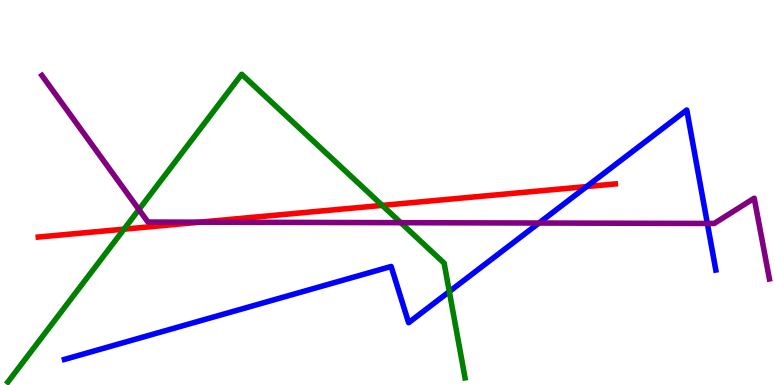[{'lines': ['blue', 'red'], 'intersections': [{'x': 7.57, 'y': 5.15}]}, {'lines': ['green', 'red'], 'intersections': [{'x': 1.6, 'y': 4.05}, {'x': 4.93, 'y': 4.67}]}, {'lines': ['purple', 'red'], 'intersections': [{'x': 2.58, 'y': 4.23}]}, {'lines': ['blue', 'green'], 'intersections': [{'x': 5.8, 'y': 2.43}]}, {'lines': ['blue', 'purple'], 'intersections': [{'x': 6.95, 'y': 4.21}, {'x': 9.13, 'y': 4.2}]}, {'lines': ['green', 'purple'], 'intersections': [{'x': 1.79, 'y': 4.56}, {'x': 5.17, 'y': 4.22}]}]